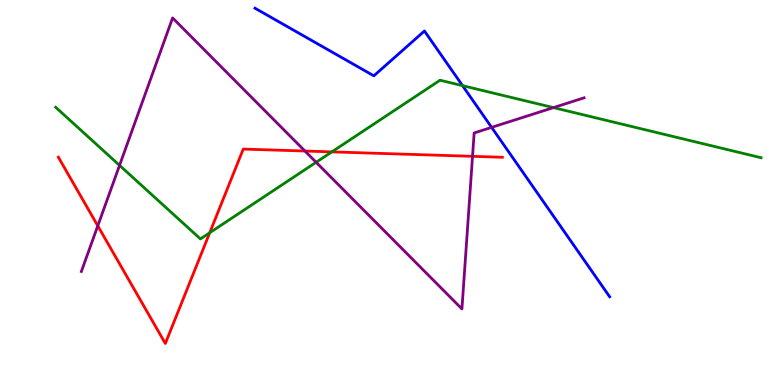[{'lines': ['blue', 'red'], 'intersections': []}, {'lines': ['green', 'red'], 'intersections': [{'x': 2.71, 'y': 3.95}, {'x': 4.28, 'y': 6.06}]}, {'lines': ['purple', 'red'], 'intersections': [{'x': 1.26, 'y': 4.13}, {'x': 3.93, 'y': 6.08}, {'x': 6.1, 'y': 5.94}]}, {'lines': ['blue', 'green'], 'intersections': [{'x': 5.97, 'y': 7.78}]}, {'lines': ['blue', 'purple'], 'intersections': [{'x': 6.34, 'y': 6.69}]}, {'lines': ['green', 'purple'], 'intersections': [{'x': 1.54, 'y': 5.7}, {'x': 4.08, 'y': 5.78}, {'x': 7.14, 'y': 7.2}]}]